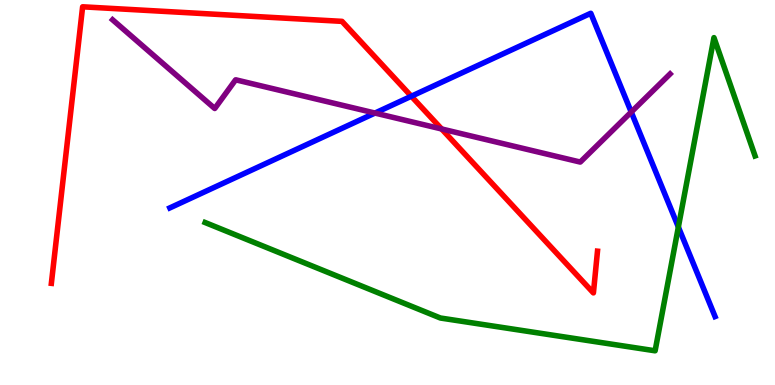[{'lines': ['blue', 'red'], 'intersections': [{'x': 5.31, 'y': 7.5}]}, {'lines': ['green', 'red'], 'intersections': []}, {'lines': ['purple', 'red'], 'intersections': [{'x': 5.7, 'y': 6.65}]}, {'lines': ['blue', 'green'], 'intersections': [{'x': 8.75, 'y': 4.1}]}, {'lines': ['blue', 'purple'], 'intersections': [{'x': 4.84, 'y': 7.06}, {'x': 8.15, 'y': 7.09}]}, {'lines': ['green', 'purple'], 'intersections': []}]